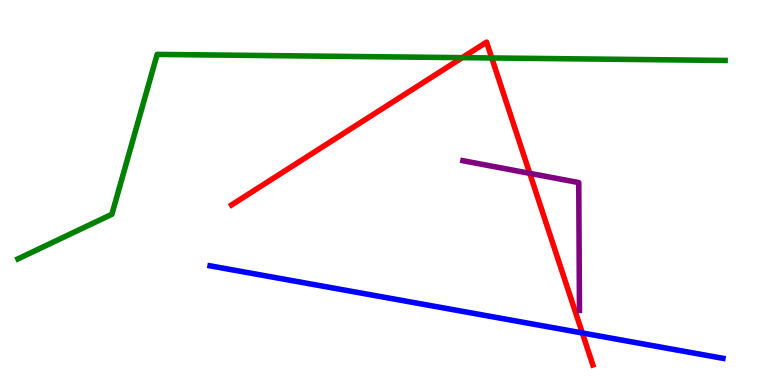[{'lines': ['blue', 'red'], 'intersections': [{'x': 7.51, 'y': 1.35}]}, {'lines': ['green', 'red'], 'intersections': [{'x': 5.96, 'y': 8.5}, {'x': 6.35, 'y': 8.49}]}, {'lines': ['purple', 'red'], 'intersections': [{'x': 6.84, 'y': 5.5}]}, {'lines': ['blue', 'green'], 'intersections': []}, {'lines': ['blue', 'purple'], 'intersections': []}, {'lines': ['green', 'purple'], 'intersections': []}]